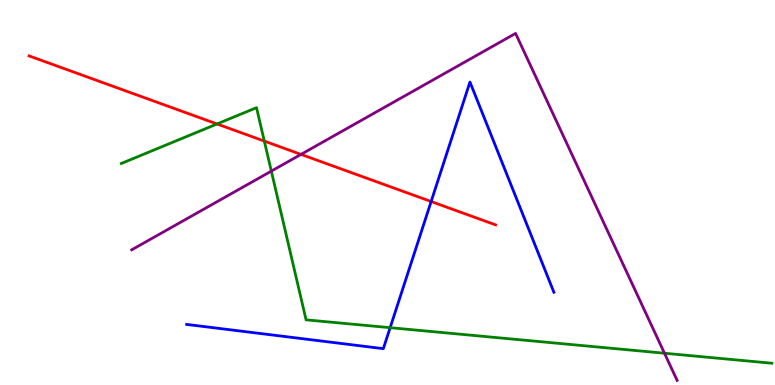[{'lines': ['blue', 'red'], 'intersections': [{'x': 5.56, 'y': 4.77}]}, {'lines': ['green', 'red'], 'intersections': [{'x': 2.8, 'y': 6.78}, {'x': 3.41, 'y': 6.34}]}, {'lines': ['purple', 'red'], 'intersections': [{'x': 3.88, 'y': 5.99}]}, {'lines': ['blue', 'green'], 'intersections': [{'x': 5.03, 'y': 1.49}]}, {'lines': ['blue', 'purple'], 'intersections': []}, {'lines': ['green', 'purple'], 'intersections': [{'x': 3.5, 'y': 5.56}, {'x': 8.57, 'y': 0.825}]}]